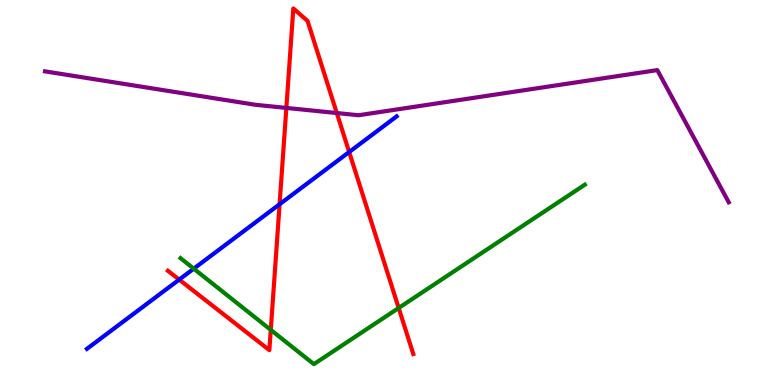[{'lines': ['blue', 'red'], 'intersections': [{'x': 2.31, 'y': 2.74}, {'x': 3.61, 'y': 4.69}, {'x': 4.51, 'y': 6.05}]}, {'lines': ['green', 'red'], 'intersections': [{'x': 3.49, 'y': 1.43}, {'x': 5.14, 'y': 2.0}]}, {'lines': ['purple', 'red'], 'intersections': [{'x': 3.69, 'y': 7.2}, {'x': 4.35, 'y': 7.06}]}, {'lines': ['blue', 'green'], 'intersections': [{'x': 2.5, 'y': 3.02}]}, {'lines': ['blue', 'purple'], 'intersections': []}, {'lines': ['green', 'purple'], 'intersections': []}]